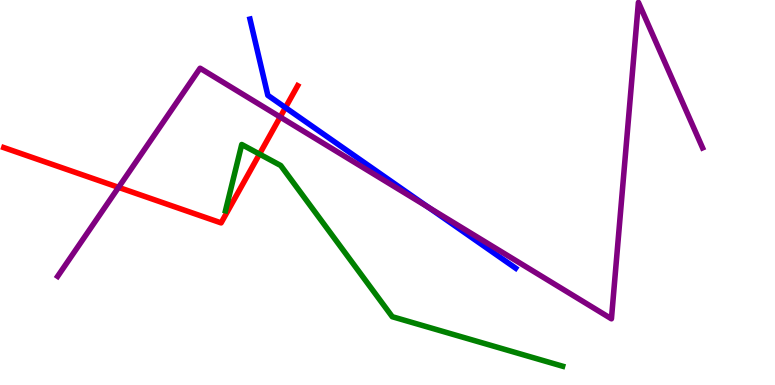[{'lines': ['blue', 'red'], 'intersections': [{'x': 3.68, 'y': 7.21}]}, {'lines': ['green', 'red'], 'intersections': [{'x': 3.35, 'y': 6.0}]}, {'lines': ['purple', 'red'], 'intersections': [{'x': 1.53, 'y': 5.13}, {'x': 3.62, 'y': 6.96}]}, {'lines': ['blue', 'green'], 'intersections': []}, {'lines': ['blue', 'purple'], 'intersections': [{'x': 5.53, 'y': 4.62}]}, {'lines': ['green', 'purple'], 'intersections': []}]